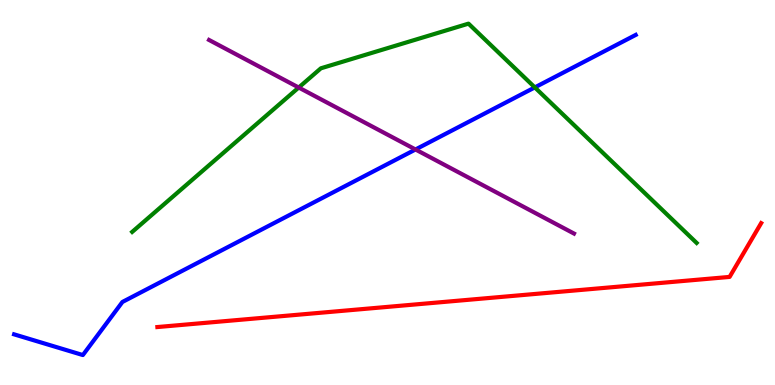[{'lines': ['blue', 'red'], 'intersections': []}, {'lines': ['green', 'red'], 'intersections': []}, {'lines': ['purple', 'red'], 'intersections': []}, {'lines': ['blue', 'green'], 'intersections': [{'x': 6.9, 'y': 7.73}]}, {'lines': ['blue', 'purple'], 'intersections': [{'x': 5.36, 'y': 6.12}]}, {'lines': ['green', 'purple'], 'intersections': [{'x': 3.85, 'y': 7.73}]}]